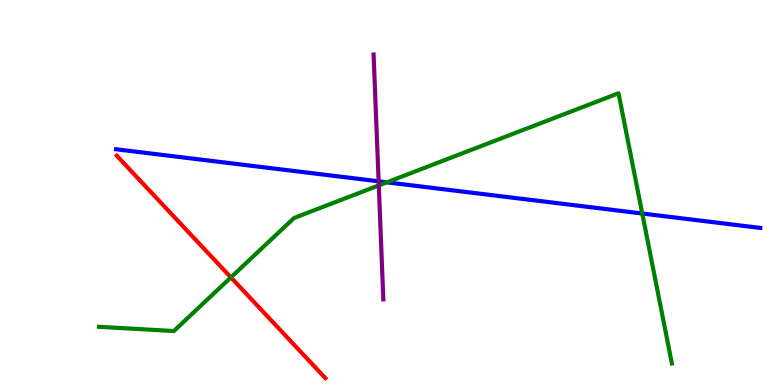[{'lines': ['blue', 'red'], 'intersections': []}, {'lines': ['green', 'red'], 'intersections': [{'x': 2.98, 'y': 2.8}]}, {'lines': ['purple', 'red'], 'intersections': []}, {'lines': ['blue', 'green'], 'intersections': [{'x': 4.99, 'y': 5.26}, {'x': 8.29, 'y': 4.45}]}, {'lines': ['blue', 'purple'], 'intersections': [{'x': 4.89, 'y': 5.29}]}, {'lines': ['green', 'purple'], 'intersections': [{'x': 4.89, 'y': 5.18}]}]